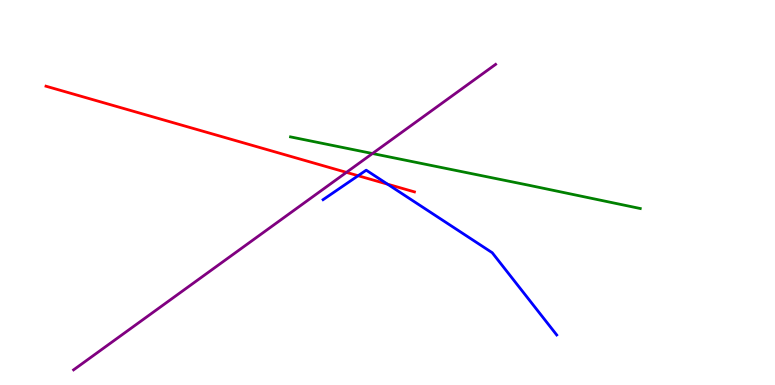[{'lines': ['blue', 'red'], 'intersections': [{'x': 4.62, 'y': 5.44}, {'x': 5.0, 'y': 5.22}]}, {'lines': ['green', 'red'], 'intersections': []}, {'lines': ['purple', 'red'], 'intersections': [{'x': 4.47, 'y': 5.52}]}, {'lines': ['blue', 'green'], 'intersections': []}, {'lines': ['blue', 'purple'], 'intersections': []}, {'lines': ['green', 'purple'], 'intersections': [{'x': 4.81, 'y': 6.01}]}]